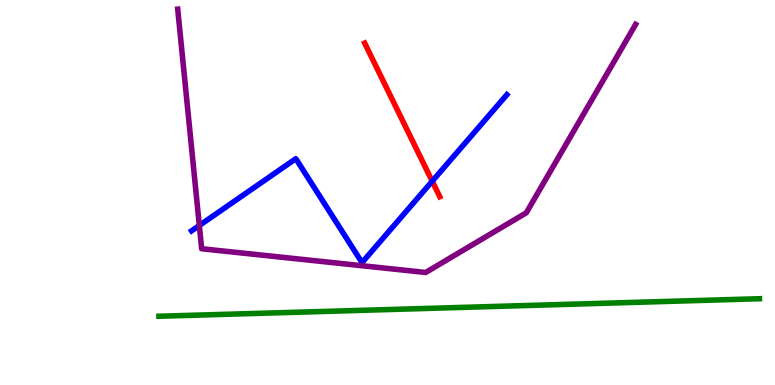[{'lines': ['blue', 'red'], 'intersections': [{'x': 5.58, 'y': 5.29}]}, {'lines': ['green', 'red'], 'intersections': []}, {'lines': ['purple', 'red'], 'intersections': []}, {'lines': ['blue', 'green'], 'intersections': []}, {'lines': ['blue', 'purple'], 'intersections': [{'x': 2.57, 'y': 4.14}]}, {'lines': ['green', 'purple'], 'intersections': []}]